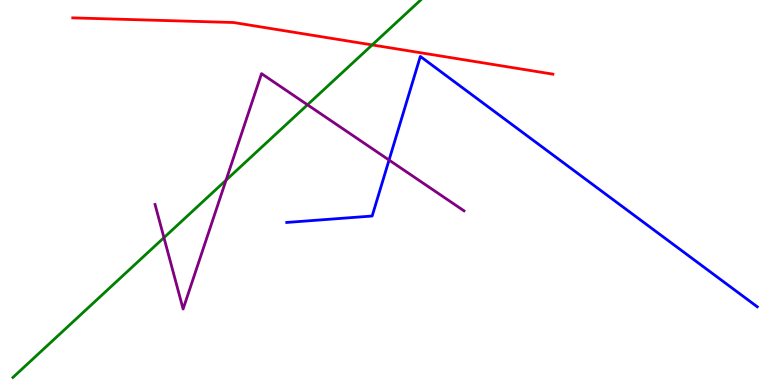[{'lines': ['blue', 'red'], 'intersections': []}, {'lines': ['green', 'red'], 'intersections': [{'x': 4.8, 'y': 8.83}]}, {'lines': ['purple', 'red'], 'intersections': []}, {'lines': ['blue', 'green'], 'intersections': []}, {'lines': ['blue', 'purple'], 'intersections': [{'x': 5.02, 'y': 5.84}]}, {'lines': ['green', 'purple'], 'intersections': [{'x': 2.12, 'y': 3.83}, {'x': 2.92, 'y': 5.32}, {'x': 3.97, 'y': 7.28}]}]